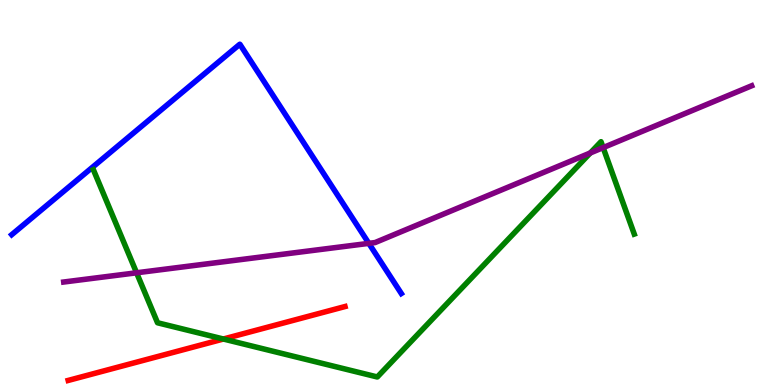[{'lines': ['blue', 'red'], 'intersections': []}, {'lines': ['green', 'red'], 'intersections': [{'x': 2.88, 'y': 1.19}]}, {'lines': ['purple', 'red'], 'intersections': []}, {'lines': ['blue', 'green'], 'intersections': []}, {'lines': ['blue', 'purple'], 'intersections': [{'x': 4.76, 'y': 3.68}]}, {'lines': ['green', 'purple'], 'intersections': [{'x': 1.76, 'y': 2.91}, {'x': 7.62, 'y': 6.03}, {'x': 7.78, 'y': 6.17}]}]